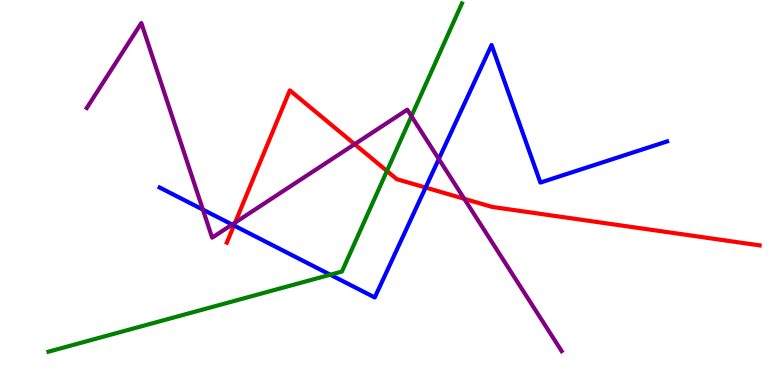[{'lines': ['blue', 'red'], 'intersections': [{'x': 3.02, 'y': 4.14}, {'x': 5.49, 'y': 5.13}]}, {'lines': ['green', 'red'], 'intersections': [{'x': 4.99, 'y': 5.56}]}, {'lines': ['purple', 'red'], 'intersections': [{'x': 3.03, 'y': 4.22}, {'x': 4.58, 'y': 6.25}, {'x': 5.99, 'y': 4.84}]}, {'lines': ['blue', 'green'], 'intersections': [{'x': 4.26, 'y': 2.86}]}, {'lines': ['blue', 'purple'], 'intersections': [{'x': 2.62, 'y': 4.56}, {'x': 2.99, 'y': 4.17}, {'x': 5.66, 'y': 5.87}]}, {'lines': ['green', 'purple'], 'intersections': [{'x': 5.31, 'y': 6.98}]}]